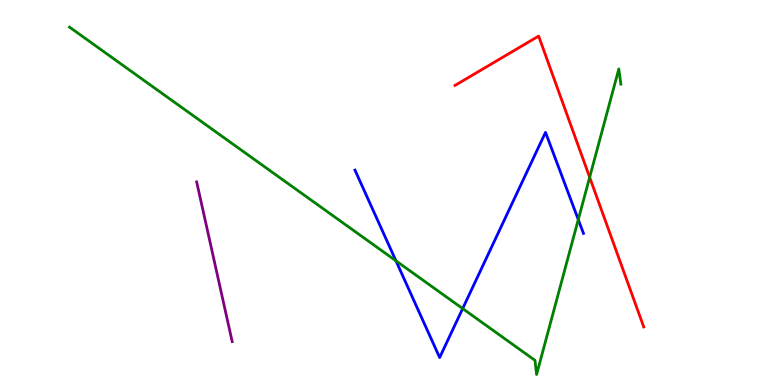[{'lines': ['blue', 'red'], 'intersections': []}, {'lines': ['green', 'red'], 'intersections': [{'x': 7.61, 'y': 5.4}]}, {'lines': ['purple', 'red'], 'intersections': []}, {'lines': ['blue', 'green'], 'intersections': [{'x': 5.11, 'y': 3.23}, {'x': 5.97, 'y': 1.98}, {'x': 7.46, 'y': 4.3}]}, {'lines': ['blue', 'purple'], 'intersections': []}, {'lines': ['green', 'purple'], 'intersections': []}]